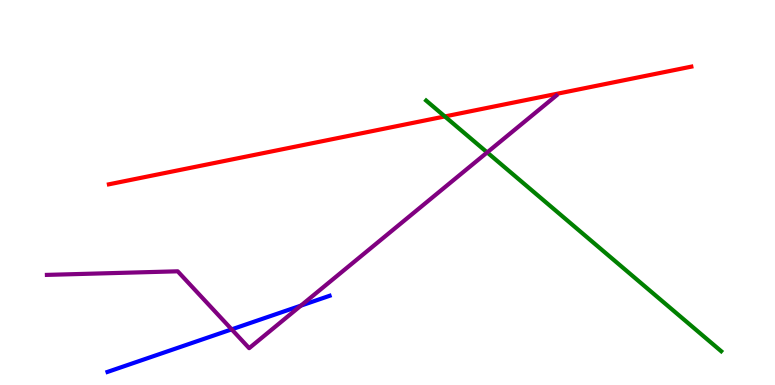[{'lines': ['blue', 'red'], 'intersections': []}, {'lines': ['green', 'red'], 'intersections': [{'x': 5.74, 'y': 6.98}]}, {'lines': ['purple', 'red'], 'intersections': []}, {'lines': ['blue', 'green'], 'intersections': []}, {'lines': ['blue', 'purple'], 'intersections': [{'x': 2.99, 'y': 1.45}, {'x': 3.88, 'y': 2.06}]}, {'lines': ['green', 'purple'], 'intersections': [{'x': 6.29, 'y': 6.04}]}]